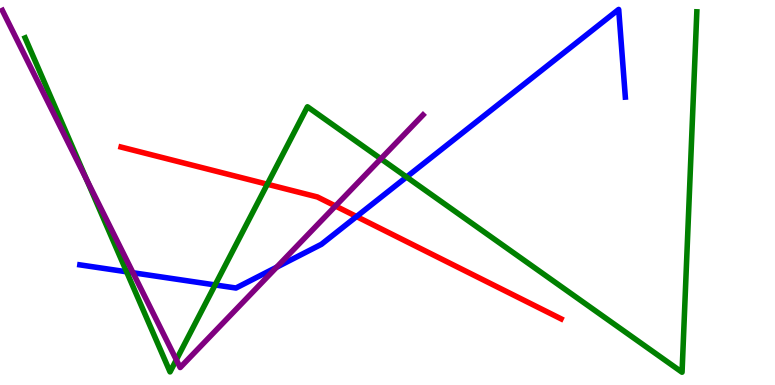[{'lines': ['blue', 'red'], 'intersections': [{'x': 4.6, 'y': 4.38}]}, {'lines': ['green', 'red'], 'intersections': [{'x': 3.45, 'y': 5.21}]}, {'lines': ['purple', 'red'], 'intersections': [{'x': 4.33, 'y': 4.65}]}, {'lines': ['blue', 'green'], 'intersections': [{'x': 1.63, 'y': 2.94}, {'x': 2.78, 'y': 2.6}, {'x': 5.25, 'y': 5.4}]}, {'lines': ['blue', 'purple'], 'intersections': [{'x': 1.72, 'y': 2.92}, {'x': 3.57, 'y': 3.06}]}, {'lines': ['green', 'purple'], 'intersections': [{'x': 1.12, 'y': 5.33}, {'x': 2.28, 'y': 0.655}, {'x': 4.91, 'y': 5.88}]}]